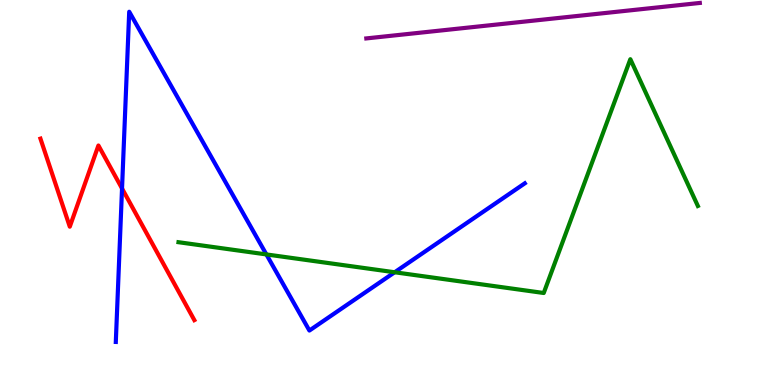[{'lines': ['blue', 'red'], 'intersections': [{'x': 1.57, 'y': 5.1}]}, {'lines': ['green', 'red'], 'intersections': []}, {'lines': ['purple', 'red'], 'intersections': []}, {'lines': ['blue', 'green'], 'intersections': [{'x': 3.44, 'y': 3.39}, {'x': 5.09, 'y': 2.93}]}, {'lines': ['blue', 'purple'], 'intersections': []}, {'lines': ['green', 'purple'], 'intersections': []}]